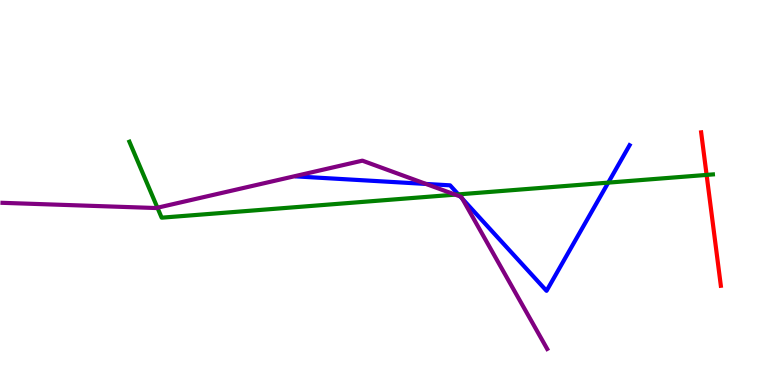[{'lines': ['blue', 'red'], 'intersections': []}, {'lines': ['green', 'red'], 'intersections': [{'x': 9.12, 'y': 5.46}]}, {'lines': ['purple', 'red'], 'intersections': []}, {'lines': ['blue', 'green'], 'intersections': [{'x': 5.91, 'y': 4.95}, {'x': 7.85, 'y': 5.26}]}, {'lines': ['blue', 'purple'], 'intersections': [{'x': 5.5, 'y': 5.22}, {'x': 5.94, 'y': 4.9}, {'x': 5.97, 'y': 4.84}]}, {'lines': ['green', 'purple'], 'intersections': [{'x': 2.03, 'y': 4.6}, {'x': 5.87, 'y': 4.94}]}]